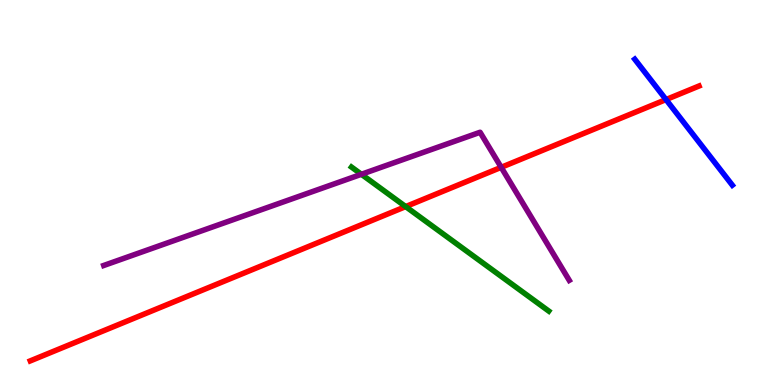[{'lines': ['blue', 'red'], 'intersections': [{'x': 8.59, 'y': 7.41}]}, {'lines': ['green', 'red'], 'intersections': [{'x': 5.23, 'y': 4.63}]}, {'lines': ['purple', 'red'], 'intersections': [{'x': 6.47, 'y': 5.65}]}, {'lines': ['blue', 'green'], 'intersections': []}, {'lines': ['blue', 'purple'], 'intersections': []}, {'lines': ['green', 'purple'], 'intersections': [{'x': 4.66, 'y': 5.47}]}]